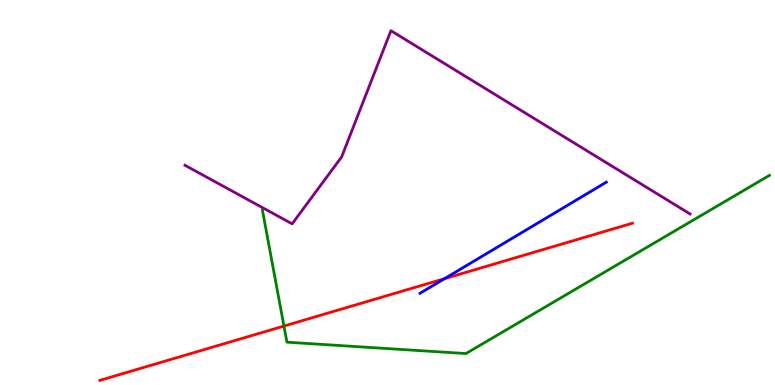[{'lines': ['blue', 'red'], 'intersections': [{'x': 5.74, 'y': 2.76}]}, {'lines': ['green', 'red'], 'intersections': [{'x': 3.66, 'y': 1.53}]}, {'lines': ['purple', 'red'], 'intersections': []}, {'lines': ['blue', 'green'], 'intersections': []}, {'lines': ['blue', 'purple'], 'intersections': []}, {'lines': ['green', 'purple'], 'intersections': []}]